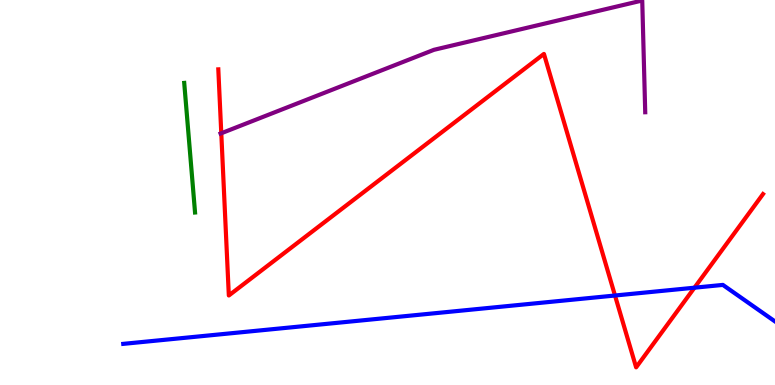[{'lines': ['blue', 'red'], 'intersections': [{'x': 7.94, 'y': 2.32}, {'x': 8.96, 'y': 2.53}]}, {'lines': ['green', 'red'], 'intersections': []}, {'lines': ['purple', 'red'], 'intersections': [{'x': 2.86, 'y': 6.54}]}, {'lines': ['blue', 'green'], 'intersections': []}, {'lines': ['blue', 'purple'], 'intersections': []}, {'lines': ['green', 'purple'], 'intersections': []}]